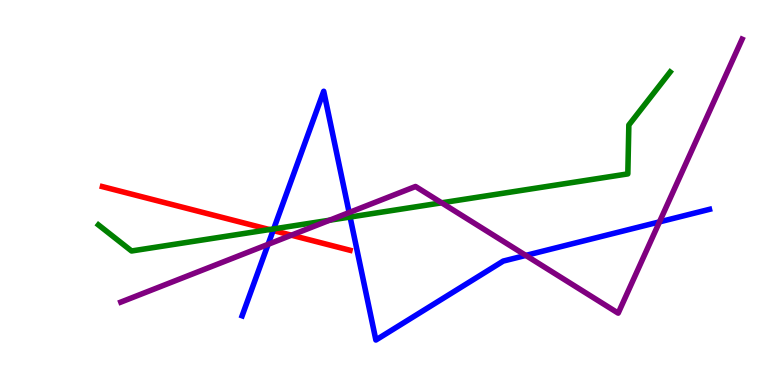[{'lines': ['blue', 'red'], 'intersections': [{'x': 3.52, 'y': 4.01}]}, {'lines': ['green', 'red'], 'intersections': [{'x': 3.48, 'y': 4.04}]}, {'lines': ['purple', 'red'], 'intersections': [{'x': 3.76, 'y': 3.89}]}, {'lines': ['blue', 'green'], 'intersections': [{'x': 3.53, 'y': 4.05}, {'x': 4.52, 'y': 4.36}]}, {'lines': ['blue', 'purple'], 'intersections': [{'x': 3.46, 'y': 3.65}, {'x': 4.51, 'y': 4.48}, {'x': 6.78, 'y': 3.37}, {'x': 8.51, 'y': 4.24}]}, {'lines': ['green', 'purple'], 'intersections': [{'x': 4.25, 'y': 4.28}, {'x': 5.7, 'y': 4.73}]}]